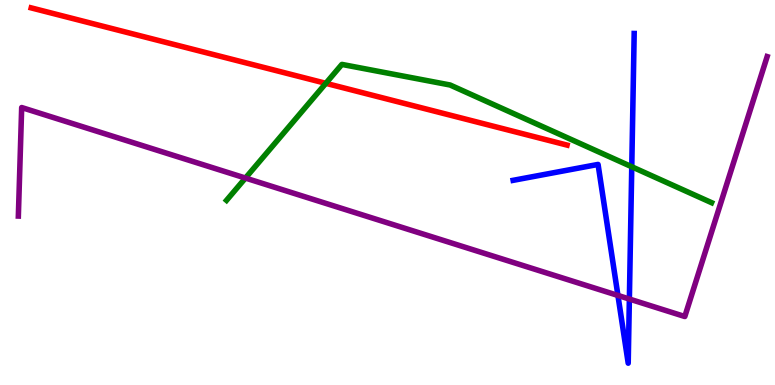[{'lines': ['blue', 'red'], 'intersections': []}, {'lines': ['green', 'red'], 'intersections': [{'x': 4.2, 'y': 7.84}]}, {'lines': ['purple', 'red'], 'intersections': []}, {'lines': ['blue', 'green'], 'intersections': [{'x': 8.15, 'y': 5.67}]}, {'lines': ['blue', 'purple'], 'intersections': [{'x': 7.97, 'y': 2.33}, {'x': 8.12, 'y': 2.23}]}, {'lines': ['green', 'purple'], 'intersections': [{'x': 3.17, 'y': 5.38}]}]